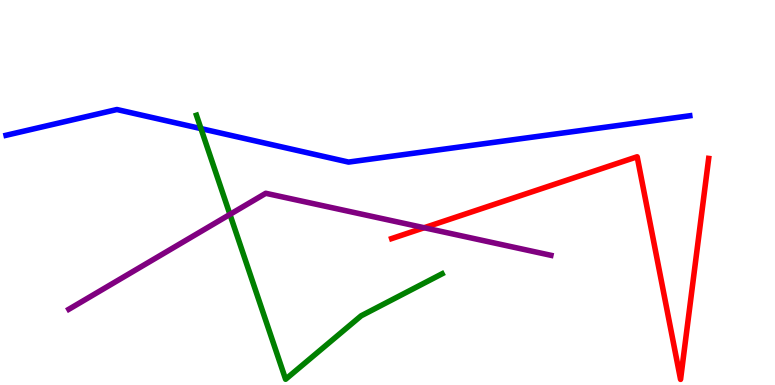[{'lines': ['blue', 'red'], 'intersections': []}, {'lines': ['green', 'red'], 'intersections': []}, {'lines': ['purple', 'red'], 'intersections': [{'x': 5.47, 'y': 4.08}]}, {'lines': ['blue', 'green'], 'intersections': [{'x': 2.59, 'y': 6.66}]}, {'lines': ['blue', 'purple'], 'intersections': []}, {'lines': ['green', 'purple'], 'intersections': [{'x': 2.97, 'y': 4.43}]}]